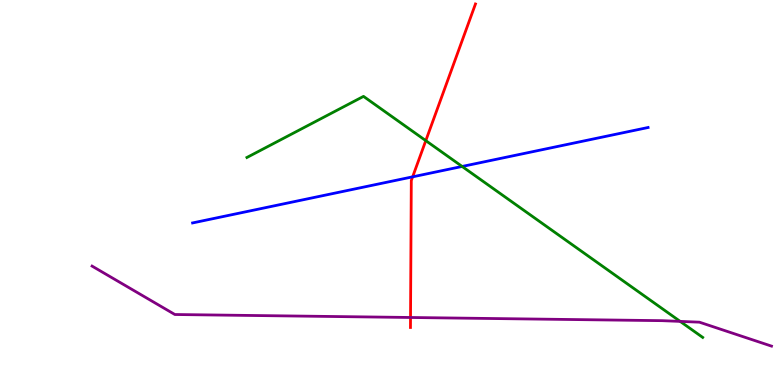[{'lines': ['blue', 'red'], 'intersections': [{'x': 5.32, 'y': 5.41}]}, {'lines': ['green', 'red'], 'intersections': [{'x': 5.49, 'y': 6.35}]}, {'lines': ['purple', 'red'], 'intersections': [{'x': 5.3, 'y': 1.75}]}, {'lines': ['blue', 'green'], 'intersections': [{'x': 5.96, 'y': 5.68}]}, {'lines': ['blue', 'purple'], 'intersections': []}, {'lines': ['green', 'purple'], 'intersections': [{'x': 8.78, 'y': 1.65}]}]